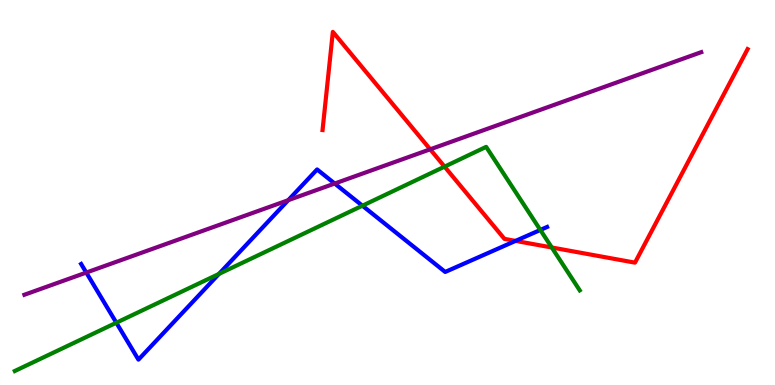[{'lines': ['blue', 'red'], 'intersections': [{'x': 6.65, 'y': 3.74}]}, {'lines': ['green', 'red'], 'intersections': [{'x': 5.74, 'y': 5.67}, {'x': 7.12, 'y': 3.57}]}, {'lines': ['purple', 'red'], 'intersections': [{'x': 5.55, 'y': 6.12}]}, {'lines': ['blue', 'green'], 'intersections': [{'x': 1.5, 'y': 1.62}, {'x': 2.83, 'y': 2.89}, {'x': 4.68, 'y': 4.66}, {'x': 6.97, 'y': 4.03}]}, {'lines': ['blue', 'purple'], 'intersections': [{'x': 1.11, 'y': 2.92}, {'x': 3.72, 'y': 4.8}, {'x': 4.32, 'y': 5.23}]}, {'lines': ['green', 'purple'], 'intersections': []}]